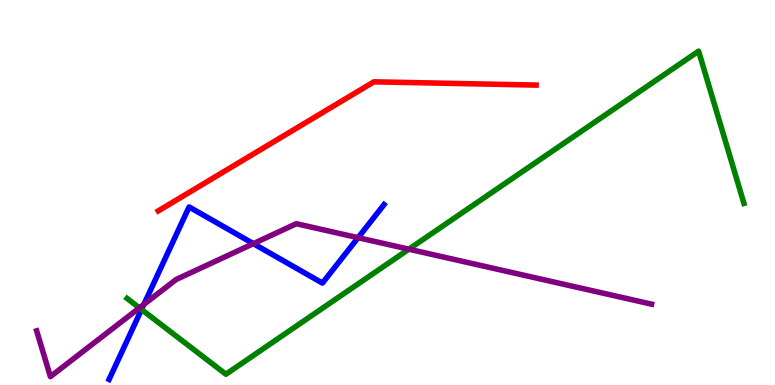[{'lines': ['blue', 'red'], 'intersections': []}, {'lines': ['green', 'red'], 'intersections': []}, {'lines': ['purple', 'red'], 'intersections': []}, {'lines': ['blue', 'green'], 'intersections': [{'x': 1.83, 'y': 1.96}]}, {'lines': ['blue', 'purple'], 'intersections': [{'x': 1.86, 'y': 2.09}, {'x': 3.27, 'y': 3.67}, {'x': 4.62, 'y': 3.83}]}, {'lines': ['green', 'purple'], 'intersections': [{'x': 1.8, 'y': 2.0}, {'x': 5.28, 'y': 3.53}]}]